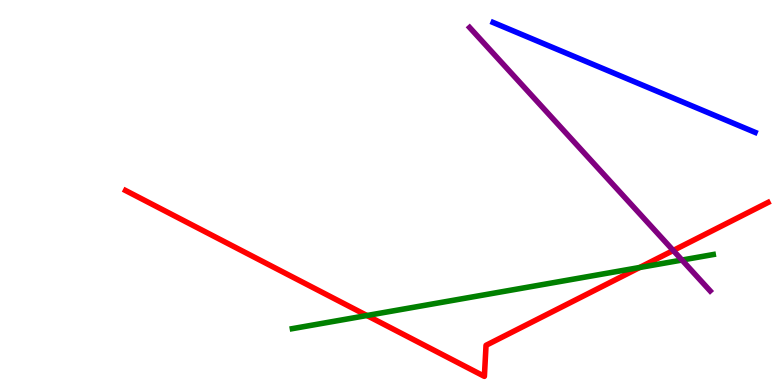[{'lines': ['blue', 'red'], 'intersections': []}, {'lines': ['green', 'red'], 'intersections': [{'x': 4.73, 'y': 1.8}, {'x': 8.25, 'y': 3.05}]}, {'lines': ['purple', 'red'], 'intersections': [{'x': 8.69, 'y': 3.49}]}, {'lines': ['blue', 'green'], 'intersections': []}, {'lines': ['blue', 'purple'], 'intersections': []}, {'lines': ['green', 'purple'], 'intersections': [{'x': 8.8, 'y': 3.25}]}]